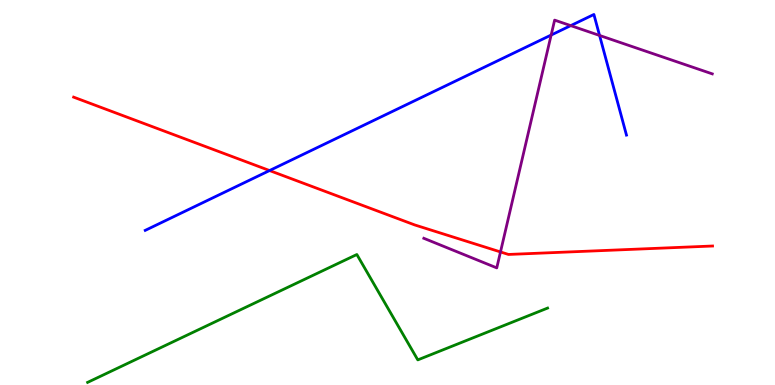[{'lines': ['blue', 'red'], 'intersections': [{'x': 3.48, 'y': 5.57}]}, {'lines': ['green', 'red'], 'intersections': []}, {'lines': ['purple', 'red'], 'intersections': [{'x': 6.46, 'y': 3.46}]}, {'lines': ['blue', 'green'], 'intersections': []}, {'lines': ['blue', 'purple'], 'intersections': [{'x': 7.11, 'y': 9.09}, {'x': 7.36, 'y': 9.33}, {'x': 7.74, 'y': 9.08}]}, {'lines': ['green', 'purple'], 'intersections': []}]